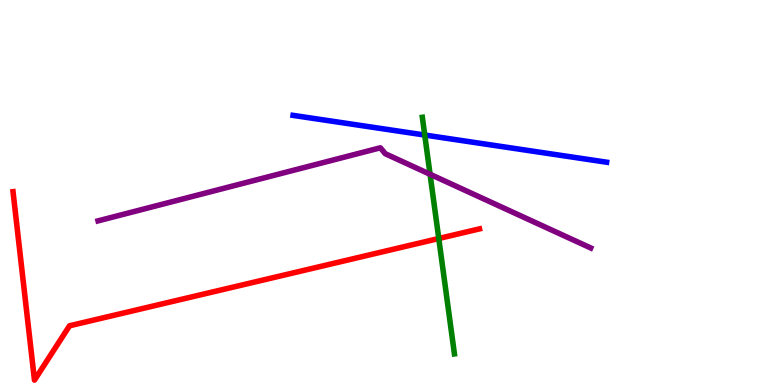[{'lines': ['blue', 'red'], 'intersections': []}, {'lines': ['green', 'red'], 'intersections': [{'x': 5.66, 'y': 3.81}]}, {'lines': ['purple', 'red'], 'intersections': []}, {'lines': ['blue', 'green'], 'intersections': [{'x': 5.48, 'y': 6.49}]}, {'lines': ['blue', 'purple'], 'intersections': []}, {'lines': ['green', 'purple'], 'intersections': [{'x': 5.55, 'y': 5.47}]}]